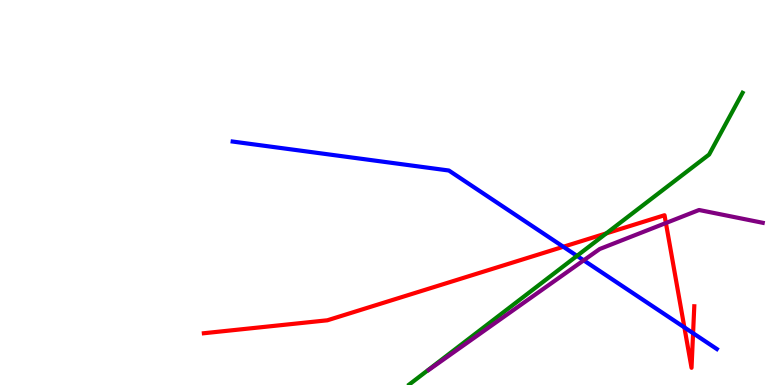[{'lines': ['blue', 'red'], 'intersections': [{'x': 7.27, 'y': 3.59}, {'x': 8.83, 'y': 1.5}, {'x': 8.94, 'y': 1.35}]}, {'lines': ['green', 'red'], 'intersections': [{'x': 7.82, 'y': 3.94}]}, {'lines': ['purple', 'red'], 'intersections': [{'x': 8.59, 'y': 4.21}]}, {'lines': ['blue', 'green'], 'intersections': [{'x': 7.44, 'y': 3.35}]}, {'lines': ['blue', 'purple'], 'intersections': [{'x': 7.53, 'y': 3.24}]}, {'lines': ['green', 'purple'], 'intersections': []}]